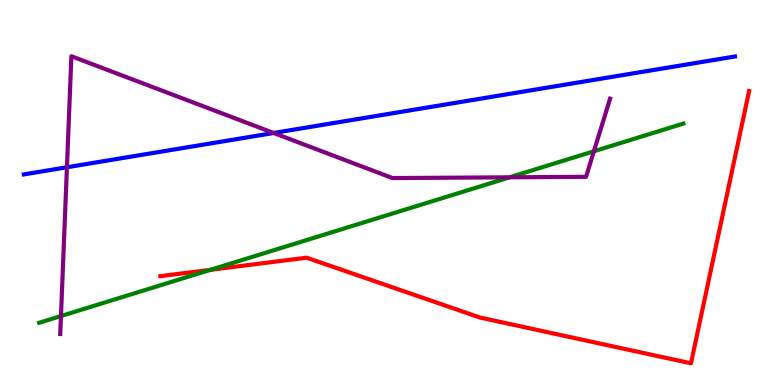[{'lines': ['blue', 'red'], 'intersections': []}, {'lines': ['green', 'red'], 'intersections': [{'x': 2.71, 'y': 2.99}]}, {'lines': ['purple', 'red'], 'intersections': []}, {'lines': ['blue', 'green'], 'intersections': []}, {'lines': ['blue', 'purple'], 'intersections': [{'x': 0.864, 'y': 5.66}, {'x': 3.53, 'y': 6.55}]}, {'lines': ['green', 'purple'], 'intersections': [{'x': 0.787, 'y': 1.79}, {'x': 6.58, 'y': 5.39}, {'x': 7.66, 'y': 6.07}]}]